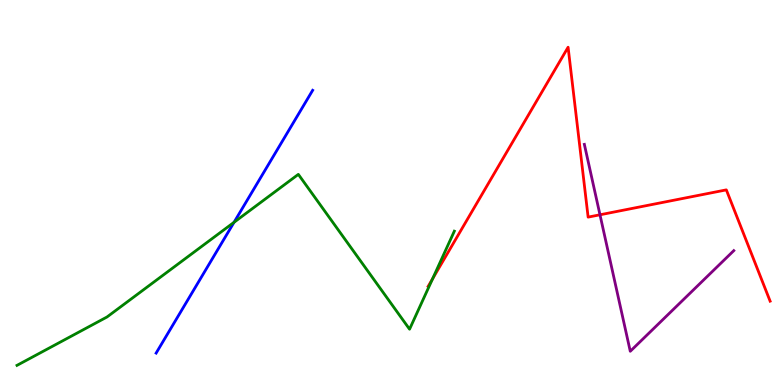[{'lines': ['blue', 'red'], 'intersections': []}, {'lines': ['green', 'red'], 'intersections': [{'x': 5.58, 'y': 2.76}]}, {'lines': ['purple', 'red'], 'intersections': [{'x': 7.74, 'y': 4.42}]}, {'lines': ['blue', 'green'], 'intersections': [{'x': 3.02, 'y': 4.23}]}, {'lines': ['blue', 'purple'], 'intersections': []}, {'lines': ['green', 'purple'], 'intersections': []}]